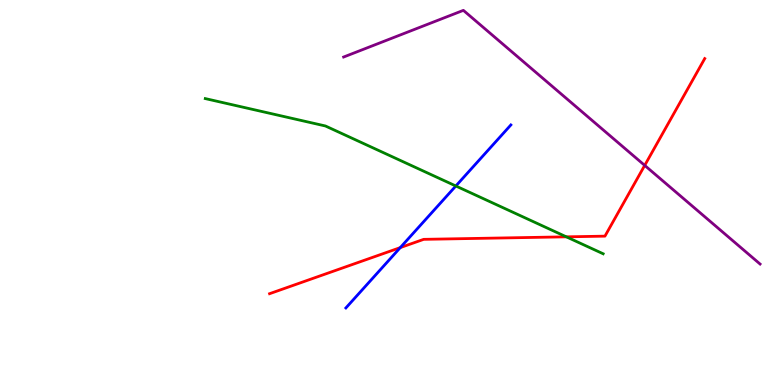[{'lines': ['blue', 'red'], 'intersections': [{'x': 5.16, 'y': 3.57}]}, {'lines': ['green', 'red'], 'intersections': [{'x': 7.31, 'y': 3.85}]}, {'lines': ['purple', 'red'], 'intersections': [{'x': 8.32, 'y': 5.7}]}, {'lines': ['blue', 'green'], 'intersections': [{'x': 5.88, 'y': 5.17}]}, {'lines': ['blue', 'purple'], 'intersections': []}, {'lines': ['green', 'purple'], 'intersections': []}]